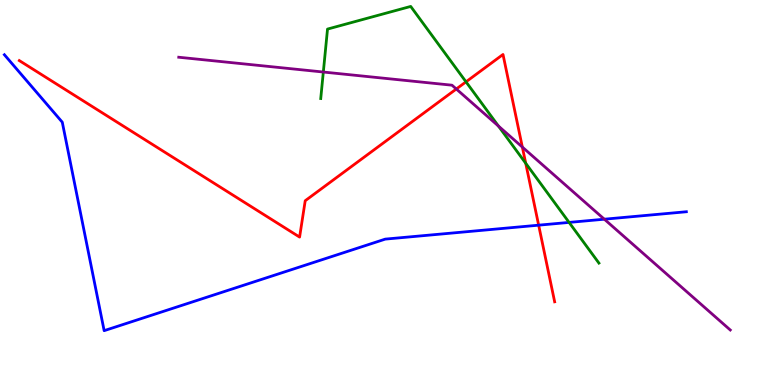[{'lines': ['blue', 'red'], 'intersections': [{'x': 6.95, 'y': 4.15}]}, {'lines': ['green', 'red'], 'intersections': [{'x': 6.01, 'y': 7.87}, {'x': 6.78, 'y': 5.76}]}, {'lines': ['purple', 'red'], 'intersections': [{'x': 5.89, 'y': 7.69}, {'x': 6.74, 'y': 6.18}]}, {'lines': ['blue', 'green'], 'intersections': [{'x': 7.34, 'y': 4.22}]}, {'lines': ['blue', 'purple'], 'intersections': [{'x': 7.8, 'y': 4.31}]}, {'lines': ['green', 'purple'], 'intersections': [{'x': 4.17, 'y': 8.13}, {'x': 6.43, 'y': 6.73}]}]